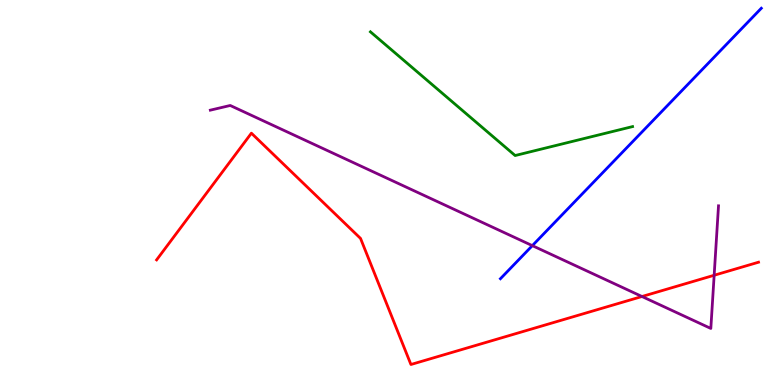[{'lines': ['blue', 'red'], 'intersections': []}, {'lines': ['green', 'red'], 'intersections': []}, {'lines': ['purple', 'red'], 'intersections': [{'x': 8.28, 'y': 2.3}, {'x': 9.21, 'y': 2.85}]}, {'lines': ['blue', 'green'], 'intersections': []}, {'lines': ['blue', 'purple'], 'intersections': [{'x': 6.87, 'y': 3.62}]}, {'lines': ['green', 'purple'], 'intersections': []}]